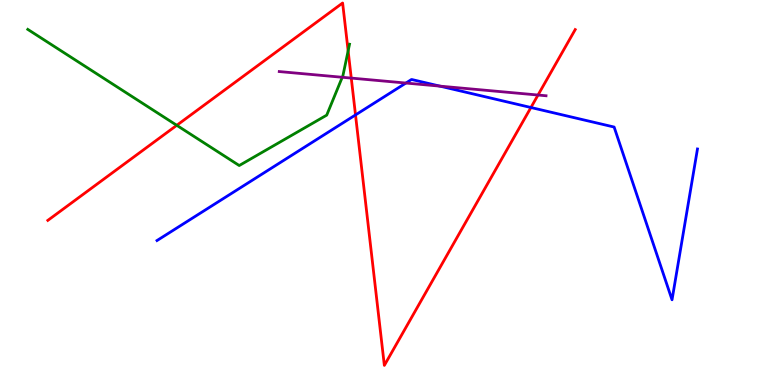[{'lines': ['blue', 'red'], 'intersections': [{'x': 4.59, 'y': 7.01}, {'x': 6.85, 'y': 7.21}]}, {'lines': ['green', 'red'], 'intersections': [{'x': 2.28, 'y': 6.75}, {'x': 4.49, 'y': 8.68}]}, {'lines': ['purple', 'red'], 'intersections': [{'x': 4.53, 'y': 7.97}, {'x': 6.94, 'y': 7.53}]}, {'lines': ['blue', 'green'], 'intersections': []}, {'lines': ['blue', 'purple'], 'intersections': [{'x': 5.24, 'y': 7.84}, {'x': 5.68, 'y': 7.76}]}, {'lines': ['green', 'purple'], 'intersections': [{'x': 4.42, 'y': 7.99}]}]